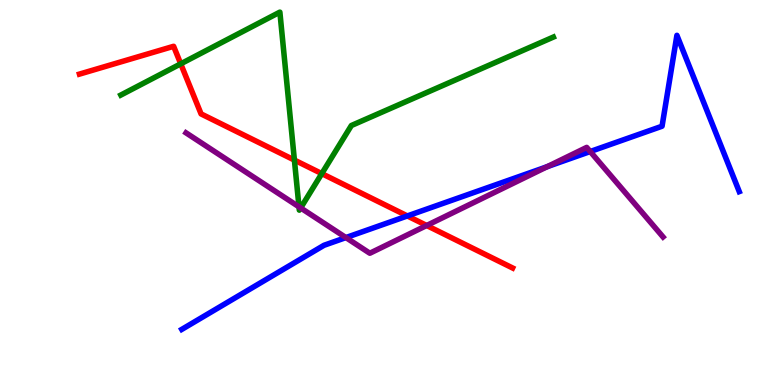[{'lines': ['blue', 'red'], 'intersections': [{'x': 5.26, 'y': 4.39}]}, {'lines': ['green', 'red'], 'intersections': [{'x': 2.33, 'y': 8.34}, {'x': 3.8, 'y': 5.84}, {'x': 4.15, 'y': 5.49}]}, {'lines': ['purple', 'red'], 'intersections': [{'x': 5.51, 'y': 4.14}]}, {'lines': ['blue', 'green'], 'intersections': []}, {'lines': ['blue', 'purple'], 'intersections': [{'x': 4.46, 'y': 3.83}, {'x': 7.06, 'y': 5.67}, {'x': 7.62, 'y': 6.06}]}, {'lines': ['green', 'purple'], 'intersections': [{'x': 3.86, 'y': 4.63}, {'x': 3.88, 'y': 4.6}]}]